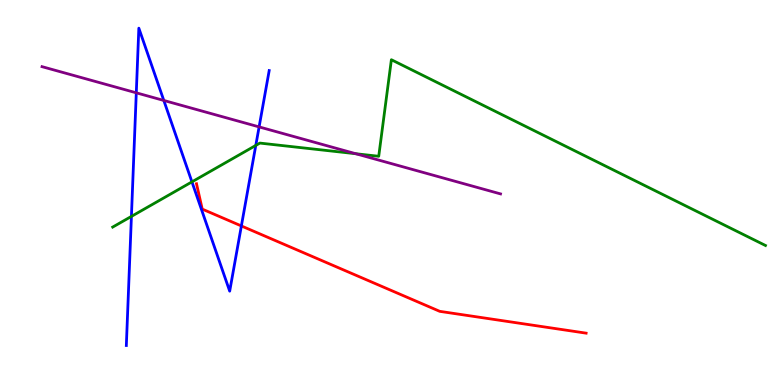[{'lines': ['blue', 'red'], 'intersections': [{'x': 3.11, 'y': 4.13}]}, {'lines': ['green', 'red'], 'intersections': []}, {'lines': ['purple', 'red'], 'intersections': []}, {'lines': ['blue', 'green'], 'intersections': [{'x': 1.7, 'y': 4.38}, {'x': 2.48, 'y': 5.28}, {'x': 3.3, 'y': 6.22}]}, {'lines': ['blue', 'purple'], 'intersections': [{'x': 1.76, 'y': 7.59}, {'x': 2.11, 'y': 7.39}, {'x': 3.34, 'y': 6.7}]}, {'lines': ['green', 'purple'], 'intersections': [{'x': 4.59, 'y': 6.01}]}]